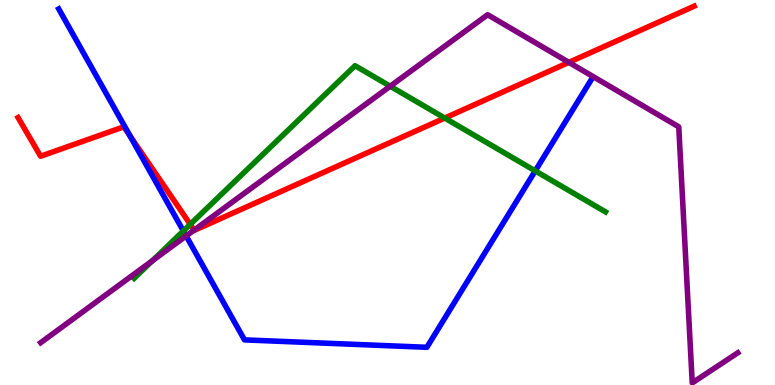[{'lines': ['blue', 'red'], 'intersections': [{'x': 1.68, 'y': 6.47}]}, {'lines': ['green', 'red'], 'intersections': [{'x': 2.45, 'y': 4.17}, {'x': 5.74, 'y': 6.93}]}, {'lines': ['purple', 'red'], 'intersections': [{'x': 2.51, 'y': 4.02}, {'x': 7.34, 'y': 8.38}]}, {'lines': ['blue', 'green'], 'intersections': [{'x': 2.37, 'y': 4.0}, {'x': 6.91, 'y': 5.56}]}, {'lines': ['blue', 'purple'], 'intersections': [{'x': 2.4, 'y': 3.87}]}, {'lines': ['green', 'purple'], 'intersections': [{'x': 1.97, 'y': 3.23}, {'x': 5.03, 'y': 7.76}]}]